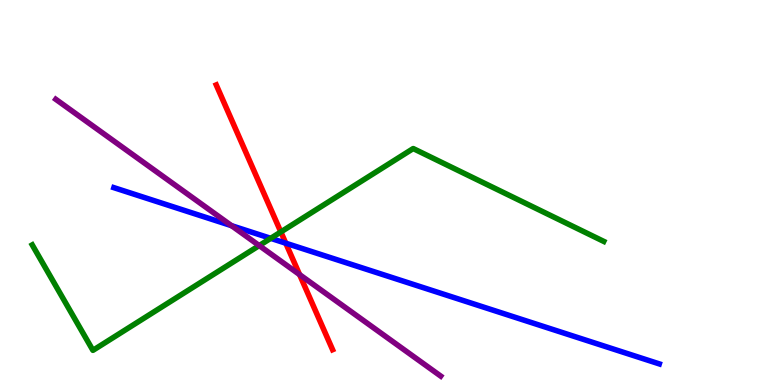[{'lines': ['blue', 'red'], 'intersections': [{'x': 3.69, 'y': 3.68}]}, {'lines': ['green', 'red'], 'intersections': [{'x': 3.62, 'y': 3.98}]}, {'lines': ['purple', 'red'], 'intersections': [{'x': 3.87, 'y': 2.87}]}, {'lines': ['blue', 'green'], 'intersections': [{'x': 3.49, 'y': 3.81}]}, {'lines': ['blue', 'purple'], 'intersections': [{'x': 2.99, 'y': 4.14}]}, {'lines': ['green', 'purple'], 'intersections': [{'x': 3.34, 'y': 3.62}]}]